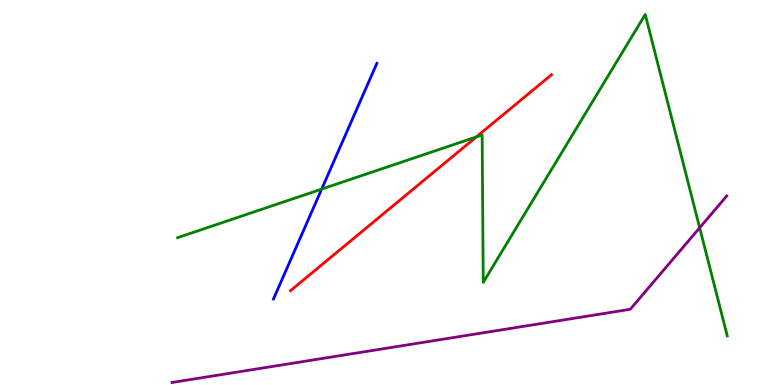[{'lines': ['blue', 'red'], 'intersections': []}, {'lines': ['green', 'red'], 'intersections': [{'x': 6.15, 'y': 6.44}]}, {'lines': ['purple', 'red'], 'intersections': []}, {'lines': ['blue', 'green'], 'intersections': [{'x': 4.15, 'y': 5.09}]}, {'lines': ['blue', 'purple'], 'intersections': []}, {'lines': ['green', 'purple'], 'intersections': [{'x': 9.03, 'y': 4.08}]}]